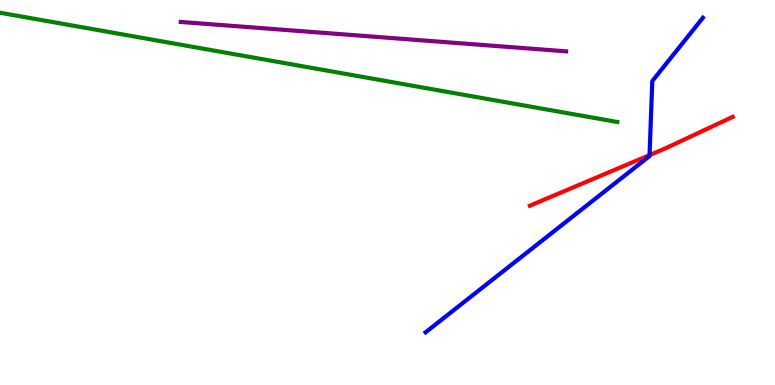[{'lines': ['blue', 'red'], 'intersections': [{'x': 8.38, 'y': 5.97}]}, {'lines': ['green', 'red'], 'intersections': []}, {'lines': ['purple', 'red'], 'intersections': []}, {'lines': ['blue', 'green'], 'intersections': []}, {'lines': ['blue', 'purple'], 'intersections': []}, {'lines': ['green', 'purple'], 'intersections': []}]